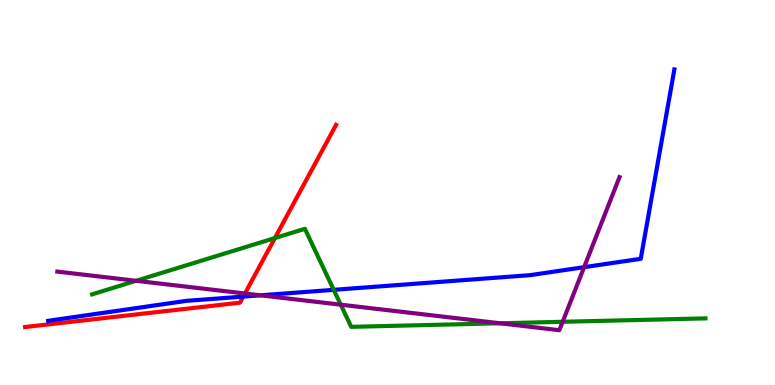[{'lines': ['blue', 'red'], 'intersections': [{'x': 3.14, 'y': 2.3}]}, {'lines': ['green', 'red'], 'intersections': [{'x': 3.55, 'y': 3.82}]}, {'lines': ['purple', 'red'], 'intersections': [{'x': 3.16, 'y': 2.38}]}, {'lines': ['blue', 'green'], 'intersections': [{'x': 4.31, 'y': 2.47}]}, {'lines': ['blue', 'purple'], 'intersections': [{'x': 3.36, 'y': 2.33}, {'x': 7.54, 'y': 3.06}]}, {'lines': ['green', 'purple'], 'intersections': [{'x': 1.76, 'y': 2.71}, {'x': 4.4, 'y': 2.09}, {'x': 6.45, 'y': 1.6}, {'x': 7.26, 'y': 1.64}]}]